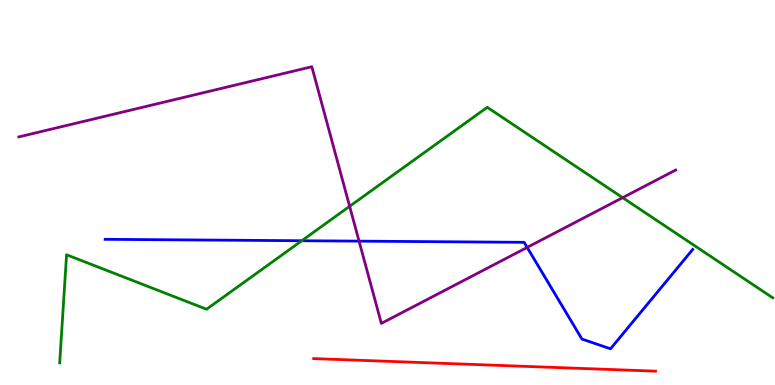[{'lines': ['blue', 'red'], 'intersections': []}, {'lines': ['green', 'red'], 'intersections': []}, {'lines': ['purple', 'red'], 'intersections': []}, {'lines': ['blue', 'green'], 'intersections': [{'x': 3.89, 'y': 3.75}]}, {'lines': ['blue', 'purple'], 'intersections': [{'x': 4.63, 'y': 3.74}, {'x': 6.8, 'y': 3.57}]}, {'lines': ['green', 'purple'], 'intersections': [{'x': 4.51, 'y': 4.64}, {'x': 8.03, 'y': 4.87}]}]